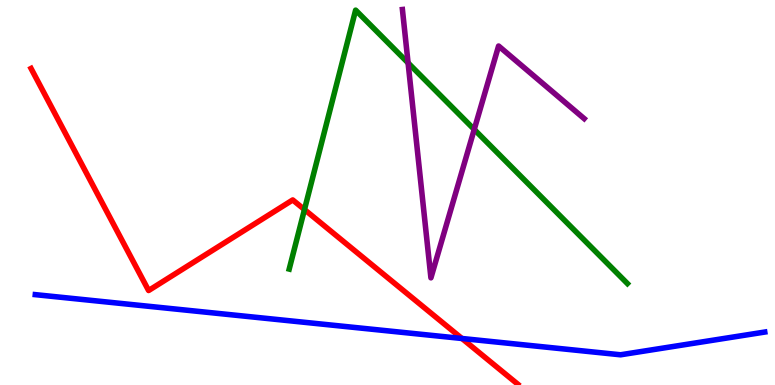[{'lines': ['blue', 'red'], 'intersections': [{'x': 5.96, 'y': 1.21}]}, {'lines': ['green', 'red'], 'intersections': [{'x': 3.93, 'y': 4.56}]}, {'lines': ['purple', 'red'], 'intersections': []}, {'lines': ['blue', 'green'], 'intersections': []}, {'lines': ['blue', 'purple'], 'intersections': []}, {'lines': ['green', 'purple'], 'intersections': [{'x': 5.27, 'y': 8.37}, {'x': 6.12, 'y': 6.64}]}]